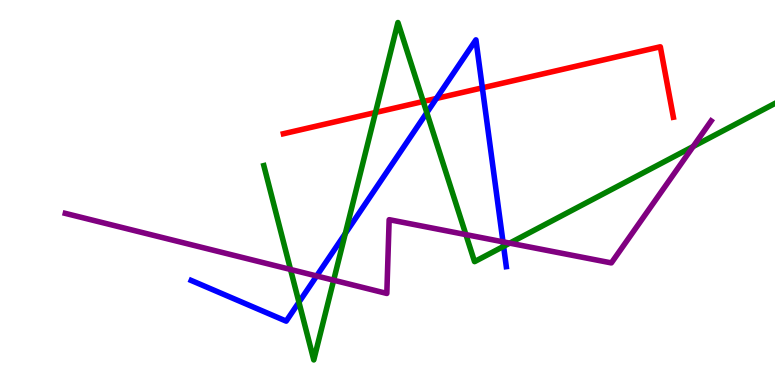[{'lines': ['blue', 'red'], 'intersections': [{'x': 5.63, 'y': 7.44}, {'x': 6.22, 'y': 7.72}]}, {'lines': ['green', 'red'], 'intersections': [{'x': 4.85, 'y': 7.08}, {'x': 5.46, 'y': 7.36}]}, {'lines': ['purple', 'red'], 'intersections': []}, {'lines': ['blue', 'green'], 'intersections': [{'x': 3.86, 'y': 2.15}, {'x': 4.46, 'y': 3.94}, {'x': 5.51, 'y': 7.07}, {'x': 6.5, 'y': 3.6}]}, {'lines': ['blue', 'purple'], 'intersections': [{'x': 4.09, 'y': 2.83}, {'x': 6.49, 'y': 3.72}]}, {'lines': ['green', 'purple'], 'intersections': [{'x': 3.75, 'y': 3.0}, {'x': 4.31, 'y': 2.72}, {'x': 6.01, 'y': 3.91}, {'x': 6.58, 'y': 3.68}, {'x': 8.94, 'y': 6.19}]}]